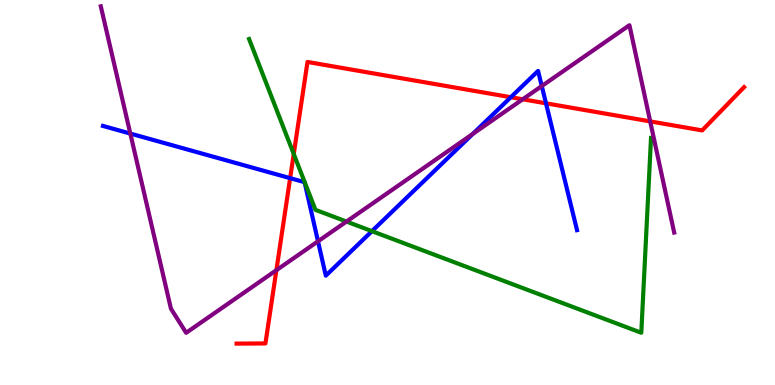[{'lines': ['blue', 'red'], 'intersections': [{'x': 3.74, 'y': 5.37}, {'x': 6.59, 'y': 7.47}, {'x': 7.05, 'y': 7.32}]}, {'lines': ['green', 'red'], 'intersections': [{'x': 3.79, 'y': 6.0}]}, {'lines': ['purple', 'red'], 'intersections': [{'x': 3.57, 'y': 2.98}, {'x': 6.74, 'y': 7.42}, {'x': 8.39, 'y': 6.85}]}, {'lines': ['blue', 'green'], 'intersections': [{'x': 4.8, 'y': 4.0}]}, {'lines': ['blue', 'purple'], 'intersections': [{'x': 1.68, 'y': 6.53}, {'x': 4.1, 'y': 3.73}, {'x': 6.1, 'y': 6.52}, {'x': 6.99, 'y': 7.76}]}, {'lines': ['green', 'purple'], 'intersections': [{'x': 4.47, 'y': 4.25}]}]